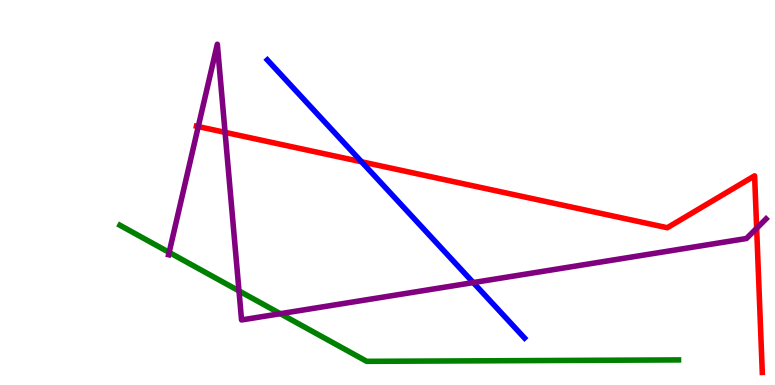[{'lines': ['blue', 'red'], 'intersections': [{'x': 4.67, 'y': 5.8}]}, {'lines': ['green', 'red'], 'intersections': []}, {'lines': ['purple', 'red'], 'intersections': [{'x': 2.56, 'y': 6.71}, {'x': 2.9, 'y': 6.56}, {'x': 9.76, 'y': 4.07}]}, {'lines': ['blue', 'green'], 'intersections': []}, {'lines': ['blue', 'purple'], 'intersections': [{'x': 6.11, 'y': 2.66}]}, {'lines': ['green', 'purple'], 'intersections': [{'x': 2.18, 'y': 3.44}, {'x': 3.08, 'y': 2.44}, {'x': 3.62, 'y': 1.85}]}]